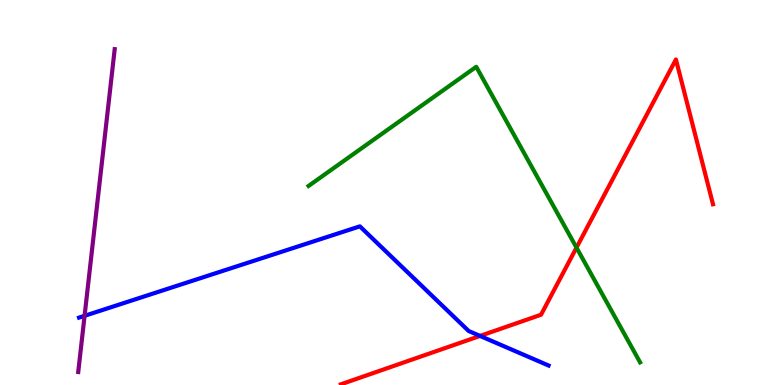[{'lines': ['blue', 'red'], 'intersections': [{'x': 6.19, 'y': 1.27}]}, {'lines': ['green', 'red'], 'intersections': [{'x': 7.44, 'y': 3.57}]}, {'lines': ['purple', 'red'], 'intersections': []}, {'lines': ['blue', 'green'], 'intersections': []}, {'lines': ['blue', 'purple'], 'intersections': [{'x': 1.09, 'y': 1.8}]}, {'lines': ['green', 'purple'], 'intersections': []}]